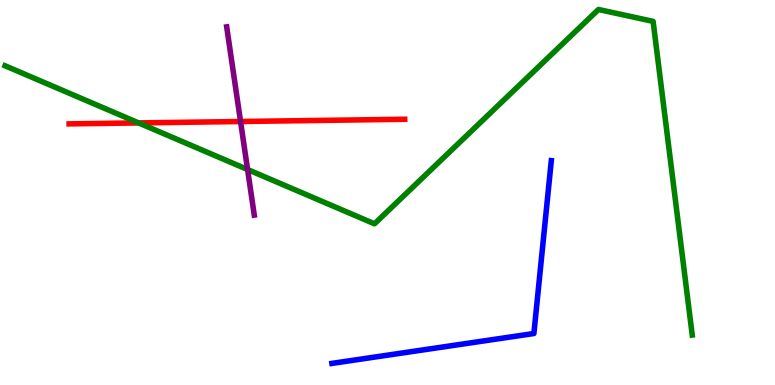[{'lines': ['blue', 'red'], 'intersections': []}, {'lines': ['green', 'red'], 'intersections': [{'x': 1.79, 'y': 6.81}]}, {'lines': ['purple', 'red'], 'intersections': [{'x': 3.1, 'y': 6.84}]}, {'lines': ['blue', 'green'], 'intersections': []}, {'lines': ['blue', 'purple'], 'intersections': []}, {'lines': ['green', 'purple'], 'intersections': [{'x': 3.19, 'y': 5.6}]}]